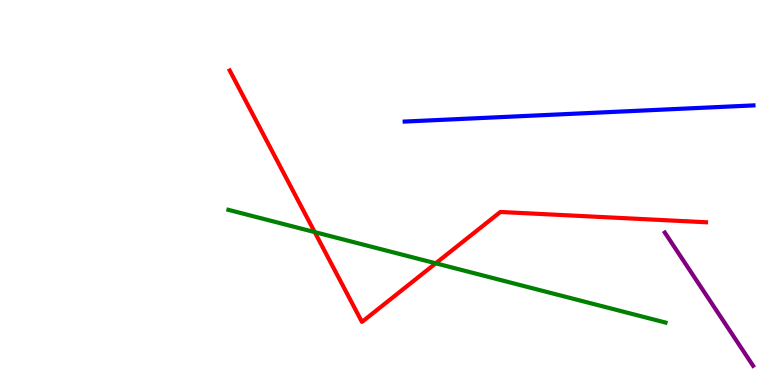[{'lines': ['blue', 'red'], 'intersections': []}, {'lines': ['green', 'red'], 'intersections': [{'x': 4.06, 'y': 3.97}, {'x': 5.62, 'y': 3.16}]}, {'lines': ['purple', 'red'], 'intersections': []}, {'lines': ['blue', 'green'], 'intersections': []}, {'lines': ['blue', 'purple'], 'intersections': []}, {'lines': ['green', 'purple'], 'intersections': []}]